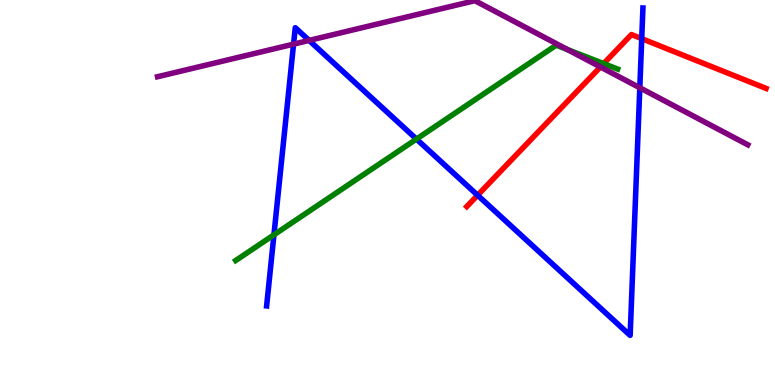[{'lines': ['blue', 'red'], 'intersections': [{'x': 6.16, 'y': 4.93}, {'x': 8.28, 'y': 9.0}]}, {'lines': ['green', 'red'], 'intersections': [{'x': 7.79, 'y': 8.35}]}, {'lines': ['purple', 'red'], 'intersections': [{'x': 7.75, 'y': 8.26}]}, {'lines': ['blue', 'green'], 'intersections': [{'x': 3.53, 'y': 3.9}, {'x': 5.37, 'y': 6.39}]}, {'lines': ['blue', 'purple'], 'intersections': [{'x': 3.79, 'y': 8.85}, {'x': 3.99, 'y': 8.95}, {'x': 8.26, 'y': 7.72}]}, {'lines': ['green', 'purple'], 'intersections': [{'x': 7.32, 'y': 8.71}]}]